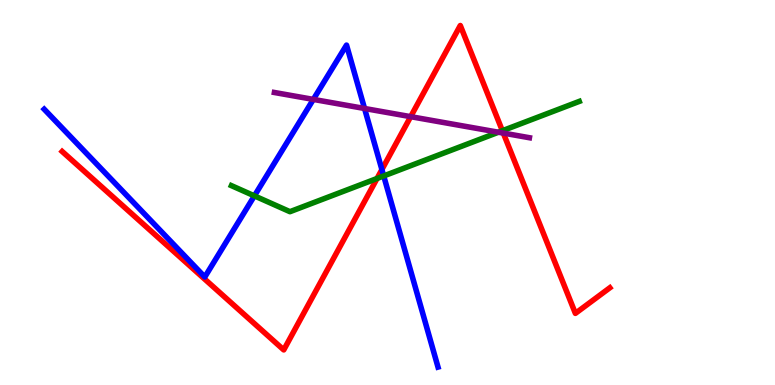[{'lines': ['blue', 'red'], 'intersections': [{'x': 4.93, 'y': 5.6}]}, {'lines': ['green', 'red'], 'intersections': [{'x': 4.86, 'y': 5.36}, {'x': 6.48, 'y': 6.6}]}, {'lines': ['purple', 'red'], 'intersections': [{'x': 5.3, 'y': 6.97}, {'x': 6.49, 'y': 6.54}]}, {'lines': ['blue', 'green'], 'intersections': [{'x': 3.28, 'y': 4.91}, {'x': 4.95, 'y': 5.43}]}, {'lines': ['blue', 'purple'], 'intersections': [{'x': 4.04, 'y': 7.42}, {'x': 4.7, 'y': 7.18}]}, {'lines': ['green', 'purple'], 'intersections': [{'x': 6.43, 'y': 6.57}]}]